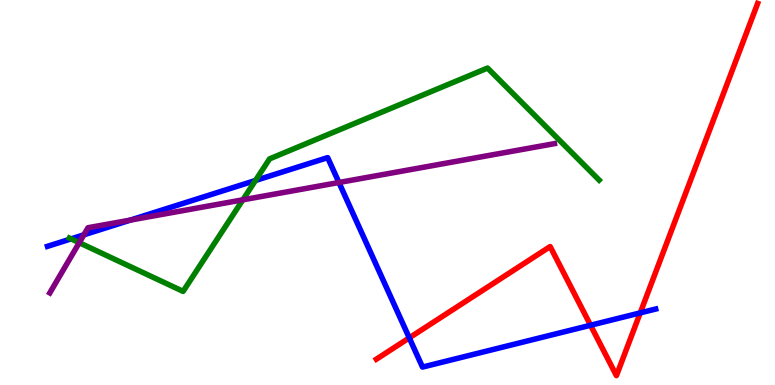[{'lines': ['blue', 'red'], 'intersections': [{'x': 5.28, 'y': 1.22}, {'x': 7.62, 'y': 1.55}, {'x': 8.26, 'y': 1.87}]}, {'lines': ['green', 'red'], 'intersections': []}, {'lines': ['purple', 'red'], 'intersections': []}, {'lines': ['blue', 'green'], 'intersections': [{'x': 0.917, 'y': 3.8}, {'x': 3.3, 'y': 5.31}]}, {'lines': ['blue', 'purple'], 'intersections': [{'x': 1.08, 'y': 3.9}, {'x': 1.68, 'y': 4.28}, {'x': 4.37, 'y': 5.26}]}, {'lines': ['green', 'purple'], 'intersections': [{'x': 1.02, 'y': 3.7}, {'x': 3.13, 'y': 4.81}]}]